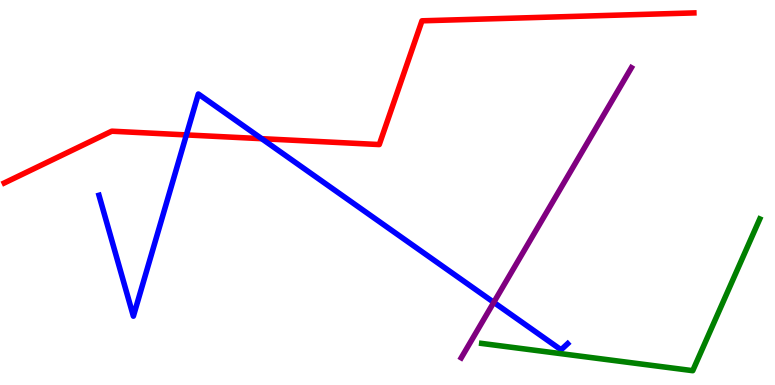[{'lines': ['blue', 'red'], 'intersections': [{'x': 2.41, 'y': 6.5}, {'x': 3.38, 'y': 6.4}]}, {'lines': ['green', 'red'], 'intersections': []}, {'lines': ['purple', 'red'], 'intersections': []}, {'lines': ['blue', 'green'], 'intersections': []}, {'lines': ['blue', 'purple'], 'intersections': [{'x': 6.37, 'y': 2.15}]}, {'lines': ['green', 'purple'], 'intersections': []}]